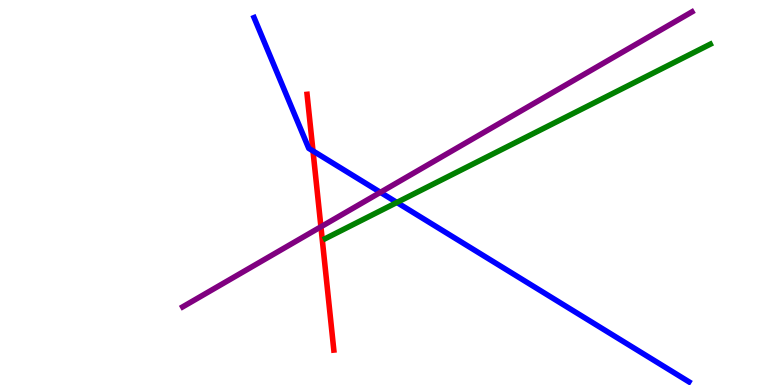[{'lines': ['blue', 'red'], 'intersections': [{'x': 4.04, 'y': 6.08}]}, {'lines': ['green', 'red'], 'intersections': []}, {'lines': ['purple', 'red'], 'intersections': [{'x': 4.14, 'y': 4.11}]}, {'lines': ['blue', 'green'], 'intersections': [{'x': 5.12, 'y': 4.74}]}, {'lines': ['blue', 'purple'], 'intersections': [{'x': 4.91, 'y': 5.0}]}, {'lines': ['green', 'purple'], 'intersections': []}]